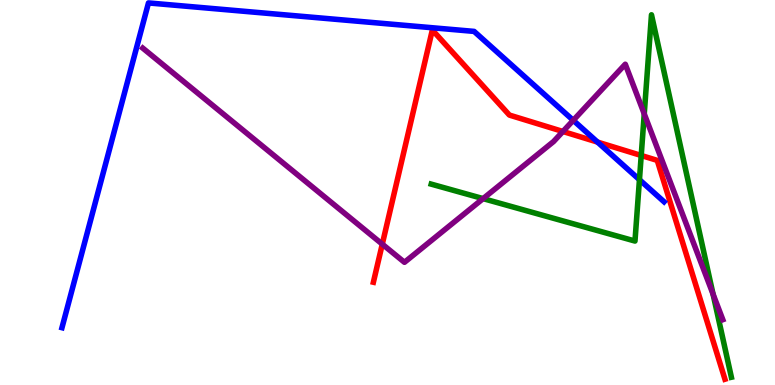[{'lines': ['blue', 'red'], 'intersections': [{'x': 7.71, 'y': 6.31}]}, {'lines': ['green', 'red'], 'intersections': [{'x': 8.27, 'y': 5.96}]}, {'lines': ['purple', 'red'], 'intersections': [{'x': 4.93, 'y': 3.66}, {'x': 7.26, 'y': 6.58}]}, {'lines': ['blue', 'green'], 'intersections': [{'x': 8.25, 'y': 5.33}]}, {'lines': ['blue', 'purple'], 'intersections': [{'x': 7.4, 'y': 6.87}]}, {'lines': ['green', 'purple'], 'intersections': [{'x': 6.23, 'y': 4.84}, {'x': 8.31, 'y': 7.04}, {'x': 9.2, 'y': 2.36}]}]